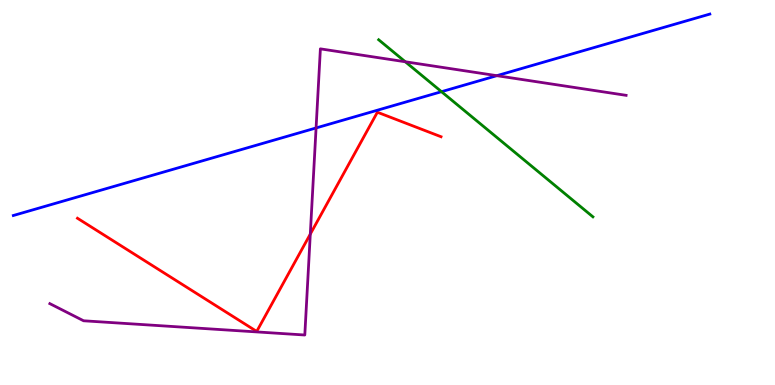[{'lines': ['blue', 'red'], 'intersections': []}, {'lines': ['green', 'red'], 'intersections': []}, {'lines': ['purple', 'red'], 'intersections': [{'x': 4.0, 'y': 3.92}]}, {'lines': ['blue', 'green'], 'intersections': [{'x': 5.7, 'y': 7.62}]}, {'lines': ['blue', 'purple'], 'intersections': [{'x': 4.08, 'y': 6.68}, {'x': 6.41, 'y': 8.03}]}, {'lines': ['green', 'purple'], 'intersections': [{'x': 5.23, 'y': 8.4}]}]